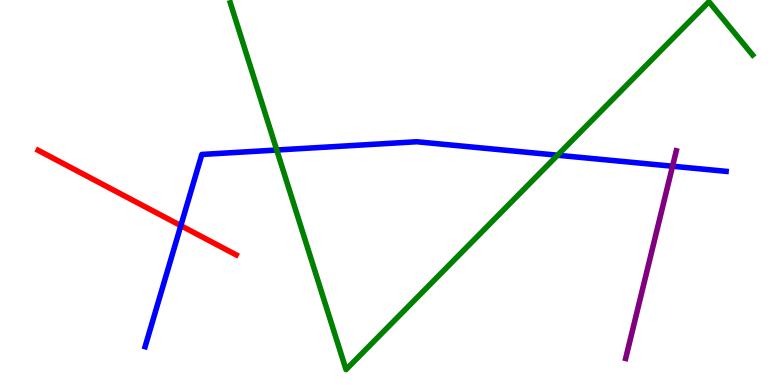[{'lines': ['blue', 'red'], 'intersections': [{'x': 2.33, 'y': 4.14}]}, {'lines': ['green', 'red'], 'intersections': []}, {'lines': ['purple', 'red'], 'intersections': []}, {'lines': ['blue', 'green'], 'intersections': [{'x': 3.57, 'y': 6.1}, {'x': 7.19, 'y': 5.97}]}, {'lines': ['blue', 'purple'], 'intersections': [{'x': 8.68, 'y': 5.68}]}, {'lines': ['green', 'purple'], 'intersections': []}]